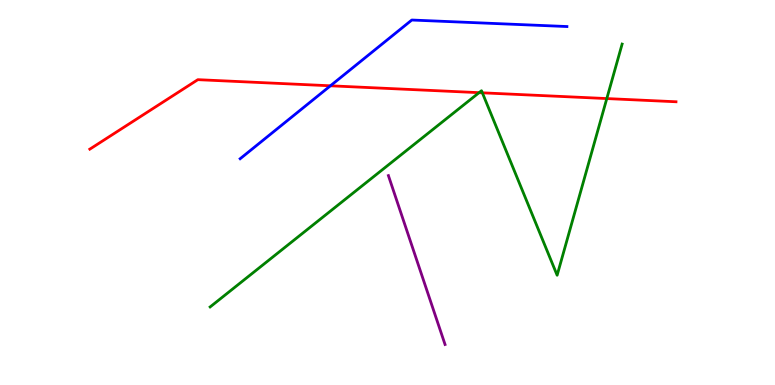[{'lines': ['blue', 'red'], 'intersections': [{'x': 4.26, 'y': 7.77}]}, {'lines': ['green', 'red'], 'intersections': [{'x': 6.18, 'y': 7.59}, {'x': 6.22, 'y': 7.59}, {'x': 7.83, 'y': 7.44}]}, {'lines': ['purple', 'red'], 'intersections': []}, {'lines': ['blue', 'green'], 'intersections': []}, {'lines': ['blue', 'purple'], 'intersections': []}, {'lines': ['green', 'purple'], 'intersections': []}]